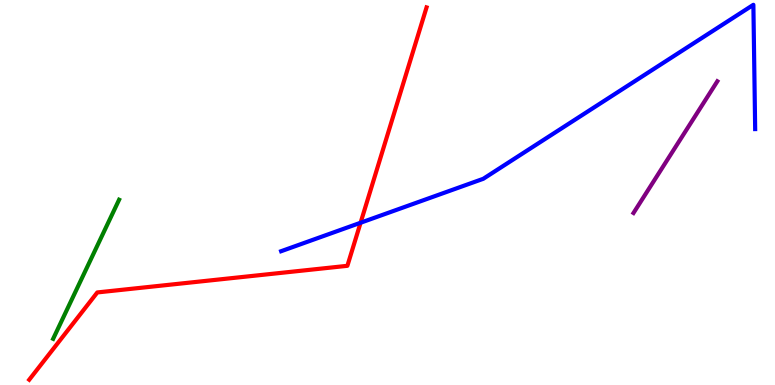[{'lines': ['blue', 'red'], 'intersections': [{'x': 4.65, 'y': 4.21}]}, {'lines': ['green', 'red'], 'intersections': []}, {'lines': ['purple', 'red'], 'intersections': []}, {'lines': ['blue', 'green'], 'intersections': []}, {'lines': ['blue', 'purple'], 'intersections': []}, {'lines': ['green', 'purple'], 'intersections': []}]